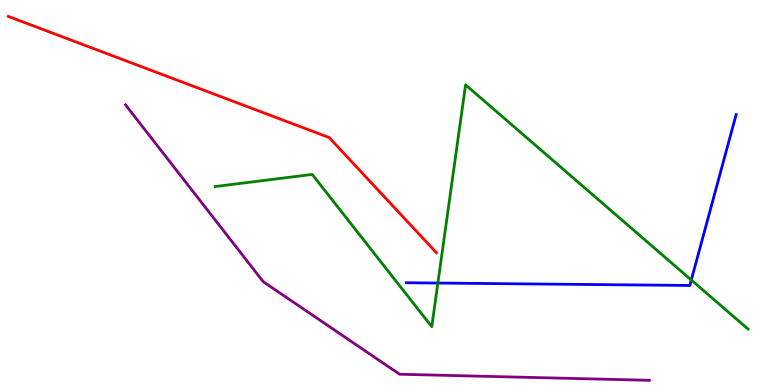[{'lines': ['blue', 'red'], 'intersections': []}, {'lines': ['green', 'red'], 'intersections': []}, {'lines': ['purple', 'red'], 'intersections': []}, {'lines': ['blue', 'green'], 'intersections': [{'x': 5.65, 'y': 2.65}, {'x': 8.92, 'y': 2.73}]}, {'lines': ['blue', 'purple'], 'intersections': []}, {'lines': ['green', 'purple'], 'intersections': []}]